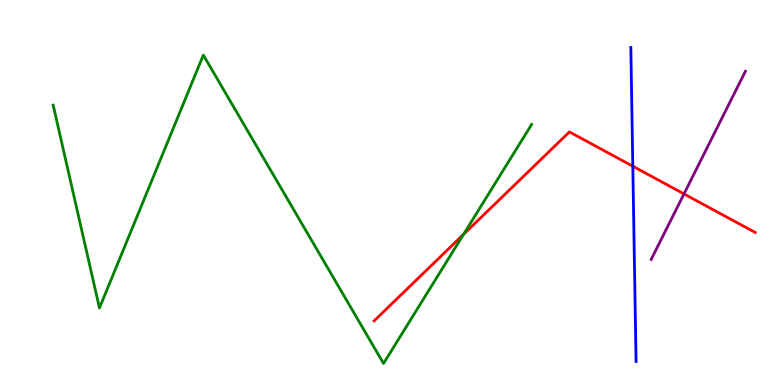[{'lines': ['blue', 'red'], 'intersections': [{'x': 8.17, 'y': 5.68}]}, {'lines': ['green', 'red'], 'intersections': [{'x': 5.98, 'y': 3.91}]}, {'lines': ['purple', 'red'], 'intersections': [{'x': 8.83, 'y': 4.96}]}, {'lines': ['blue', 'green'], 'intersections': []}, {'lines': ['blue', 'purple'], 'intersections': []}, {'lines': ['green', 'purple'], 'intersections': []}]